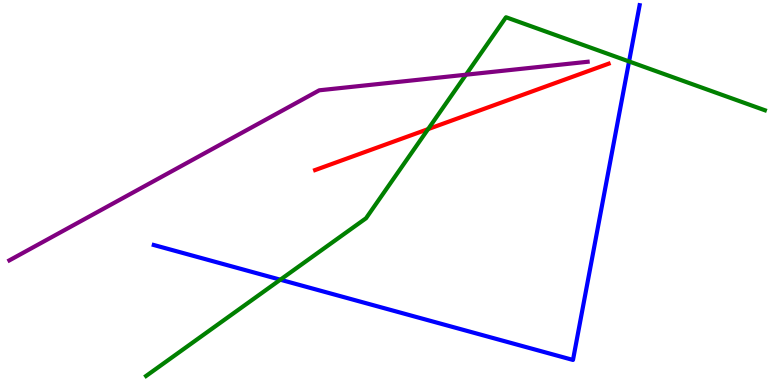[{'lines': ['blue', 'red'], 'intersections': []}, {'lines': ['green', 'red'], 'intersections': [{'x': 5.52, 'y': 6.65}]}, {'lines': ['purple', 'red'], 'intersections': []}, {'lines': ['blue', 'green'], 'intersections': [{'x': 3.62, 'y': 2.74}, {'x': 8.12, 'y': 8.4}]}, {'lines': ['blue', 'purple'], 'intersections': []}, {'lines': ['green', 'purple'], 'intersections': [{'x': 6.01, 'y': 8.06}]}]